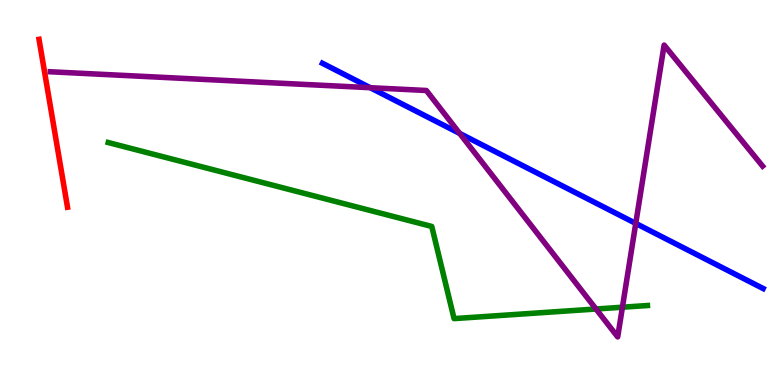[{'lines': ['blue', 'red'], 'intersections': []}, {'lines': ['green', 'red'], 'intersections': []}, {'lines': ['purple', 'red'], 'intersections': []}, {'lines': ['blue', 'green'], 'intersections': []}, {'lines': ['blue', 'purple'], 'intersections': [{'x': 4.78, 'y': 7.72}, {'x': 5.93, 'y': 6.53}, {'x': 8.2, 'y': 4.2}]}, {'lines': ['green', 'purple'], 'intersections': [{'x': 7.69, 'y': 1.97}, {'x': 8.03, 'y': 2.02}]}]